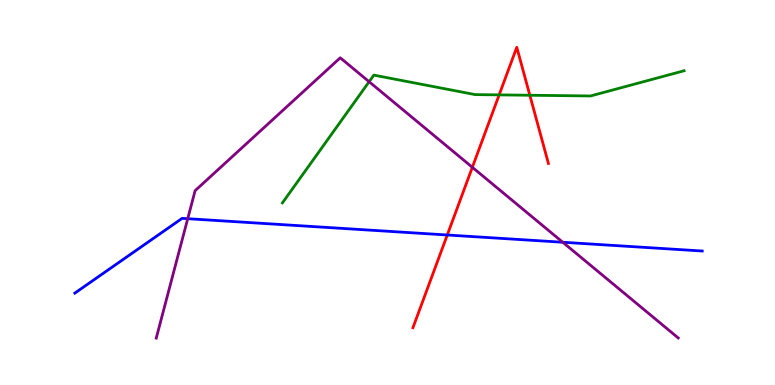[{'lines': ['blue', 'red'], 'intersections': [{'x': 5.77, 'y': 3.9}]}, {'lines': ['green', 'red'], 'intersections': [{'x': 6.44, 'y': 7.54}, {'x': 6.84, 'y': 7.53}]}, {'lines': ['purple', 'red'], 'intersections': [{'x': 6.09, 'y': 5.65}]}, {'lines': ['blue', 'green'], 'intersections': []}, {'lines': ['blue', 'purple'], 'intersections': [{'x': 2.42, 'y': 4.32}, {'x': 7.26, 'y': 3.71}]}, {'lines': ['green', 'purple'], 'intersections': [{'x': 4.76, 'y': 7.88}]}]